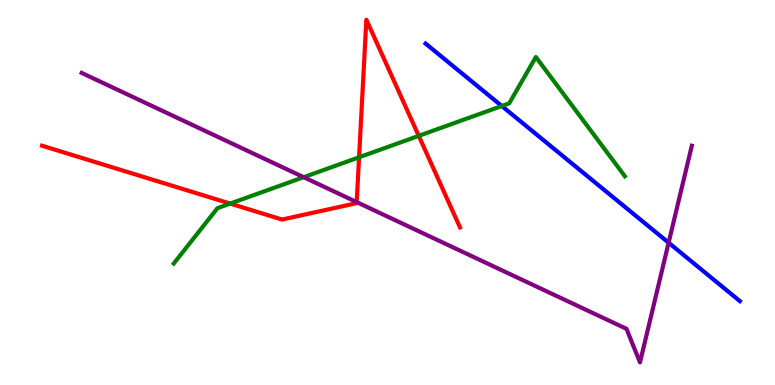[{'lines': ['blue', 'red'], 'intersections': []}, {'lines': ['green', 'red'], 'intersections': [{'x': 2.97, 'y': 4.71}, {'x': 4.63, 'y': 5.91}, {'x': 5.4, 'y': 6.47}]}, {'lines': ['purple', 'red'], 'intersections': [{'x': 4.6, 'y': 4.75}]}, {'lines': ['blue', 'green'], 'intersections': [{'x': 6.47, 'y': 7.25}]}, {'lines': ['blue', 'purple'], 'intersections': [{'x': 8.63, 'y': 3.7}]}, {'lines': ['green', 'purple'], 'intersections': [{'x': 3.92, 'y': 5.4}]}]